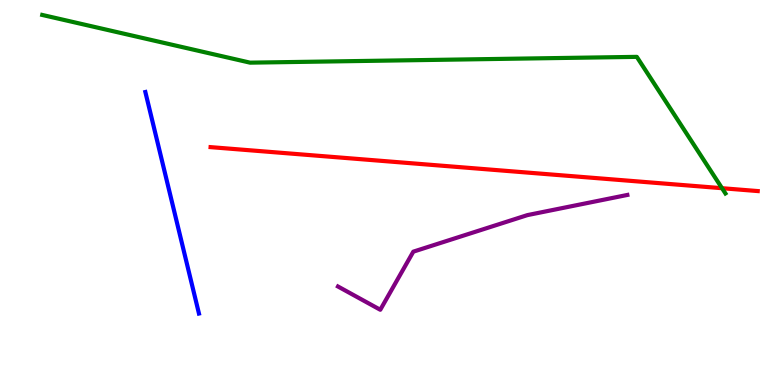[{'lines': ['blue', 'red'], 'intersections': []}, {'lines': ['green', 'red'], 'intersections': [{'x': 9.32, 'y': 5.11}]}, {'lines': ['purple', 'red'], 'intersections': []}, {'lines': ['blue', 'green'], 'intersections': []}, {'lines': ['blue', 'purple'], 'intersections': []}, {'lines': ['green', 'purple'], 'intersections': []}]